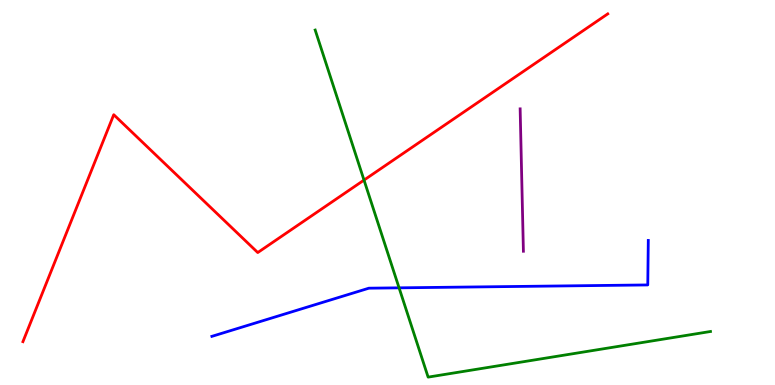[{'lines': ['blue', 'red'], 'intersections': []}, {'lines': ['green', 'red'], 'intersections': [{'x': 4.7, 'y': 5.32}]}, {'lines': ['purple', 'red'], 'intersections': []}, {'lines': ['blue', 'green'], 'intersections': [{'x': 5.15, 'y': 2.52}]}, {'lines': ['blue', 'purple'], 'intersections': []}, {'lines': ['green', 'purple'], 'intersections': []}]